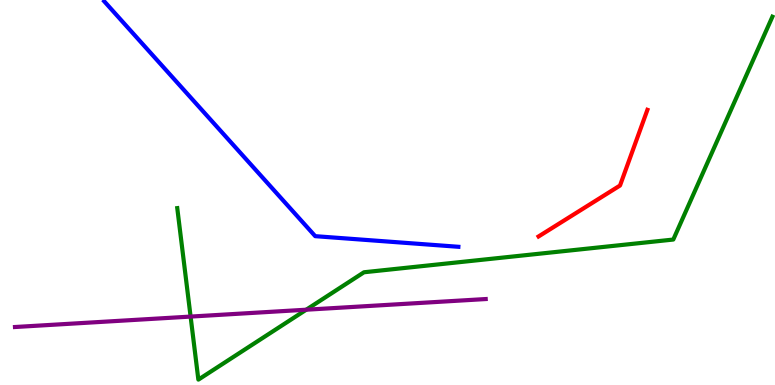[{'lines': ['blue', 'red'], 'intersections': []}, {'lines': ['green', 'red'], 'intersections': []}, {'lines': ['purple', 'red'], 'intersections': []}, {'lines': ['blue', 'green'], 'intersections': []}, {'lines': ['blue', 'purple'], 'intersections': []}, {'lines': ['green', 'purple'], 'intersections': [{'x': 2.46, 'y': 1.78}, {'x': 3.95, 'y': 1.96}]}]